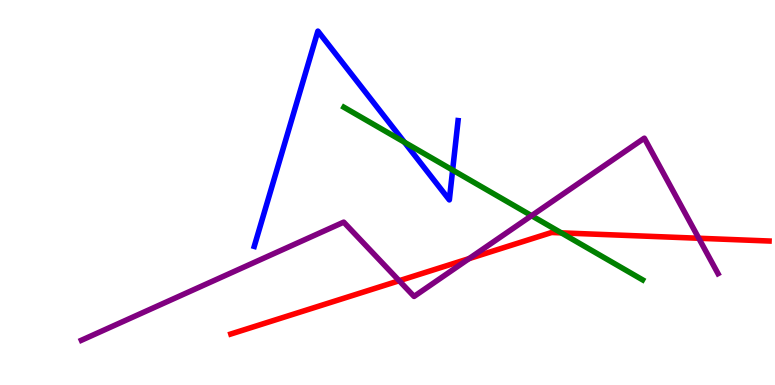[{'lines': ['blue', 'red'], 'intersections': []}, {'lines': ['green', 'red'], 'intersections': [{'x': 7.24, 'y': 3.95}]}, {'lines': ['purple', 'red'], 'intersections': [{'x': 5.15, 'y': 2.71}, {'x': 6.05, 'y': 3.28}, {'x': 9.02, 'y': 3.81}]}, {'lines': ['blue', 'green'], 'intersections': [{'x': 5.22, 'y': 6.31}, {'x': 5.84, 'y': 5.58}]}, {'lines': ['blue', 'purple'], 'intersections': []}, {'lines': ['green', 'purple'], 'intersections': [{'x': 6.86, 'y': 4.4}]}]